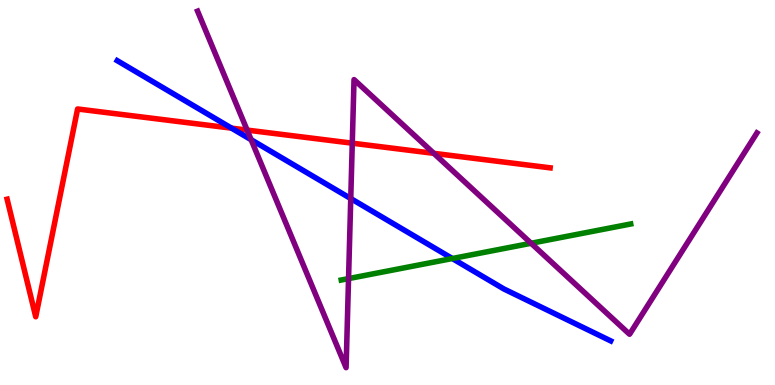[{'lines': ['blue', 'red'], 'intersections': [{'x': 2.99, 'y': 6.67}]}, {'lines': ['green', 'red'], 'intersections': []}, {'lines': ['purple', 'red'], 'intersections': [{'x': 3.19, 'y': 6.62}, {'x': 4.55, 'y': 6.28}, {'x': 5.6, 'y': 6.02}]}, {'lines': ['blue', 'green'], 'intersections': [{'x': 5.84, 'y': 3.29}]}, {'lines': ['blue', 'purple'], 'intersections': [{'x': 3.24, 'y': 6.37}, {'x': 4.53, 'y': 4.84}]}, {'lines': ['green', 'purple'], 'intersections': [{'x': 4.5, 'y': 2.76}, {'x': 6.85, 'y': 3.68}]}]